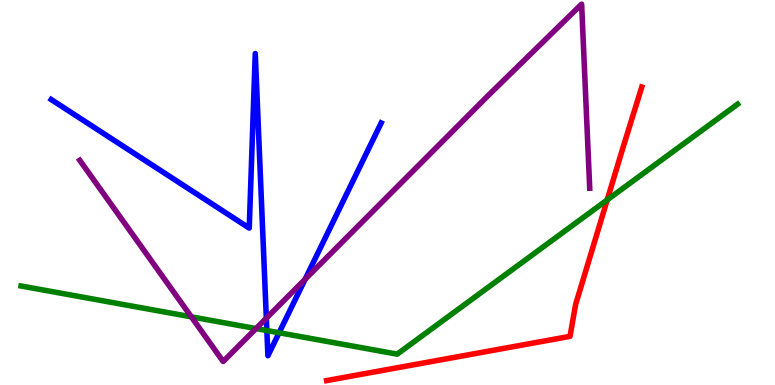[{'lines': ['blue', 'red'], 'intersections': []}, {'lines': ['green', 'red'], 'intersections': [{'x': 7.83, 'y': 4.81}]}, {'lines': ['purple', 'red'], 'intersections': []}, {'lines': ['blue', 'green'], 'intersections': [{'x': 3.44, 'y': 1.41}, {'x': 3.6, 'y': 1.36}]}, {'lines': ['blue', 'purple'], 'intersections': [{'x': 3.44, 'y': 1.74}, {'x': 3.94, 'y': 2.75}]}, {'lines': ['green', 'purple'], 'intersections': [{'x': 2.47, 'y': 1.77}, {'x': 3.3, 'y': 1.47}]}]